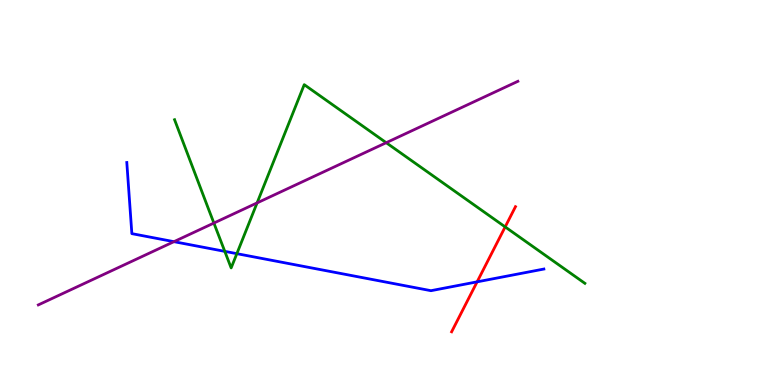[{'lines': ['blue', 'red'], 'intersections': [{'x': 6.16, 'y': 2.68}]}, {'lines': ['green', 'red'], 'intersections': [{'x': 6.52, 'y': 4.11}]}, {'lines': ['purple', 'red'], 'intersections': []}, {'lines': ['blue', 'green'], 'intersections': [{'x': 2.9, 'y': 3.47}, {'x': 3.06, 'y': 3.41}]}, {'lines': ['blue', 'purple'], 'intersections': [{'x': 2.24, 'y': 3.72}]}, {'lines': ['green', 'purple'], 'intersections': [{'x': 2.76, 'y': 4.21}, {'x': 3.32, 'y': 4.73}, {'x': 4.98, 'y': 6.29}]}]